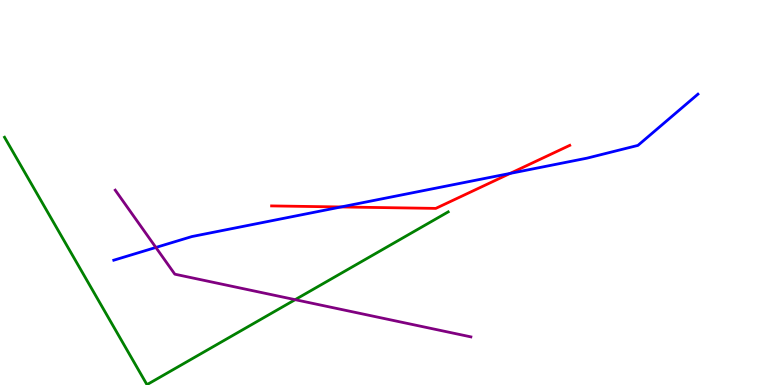[{'lines': ['blue', 'red'], 'intersections': [{'x': 4.4, 'y': 4.62}, {'x': 6.58, 'y': 5.5}]}, {'lines': ['green', 'red'], 'intersections': []}, {'lines': ['purple', 'red'], 'intersections': []}, {'lines': ['blue', 'green'], 'intersections': []}, {'lines': ['blue', 'purple'], 'intersections': [{'x': 2.01, 'y': 3.57}]}, {'lines': ['green', 'purple'], 'intersections': [{'x': 3.81, 'y': 2.22}]}]